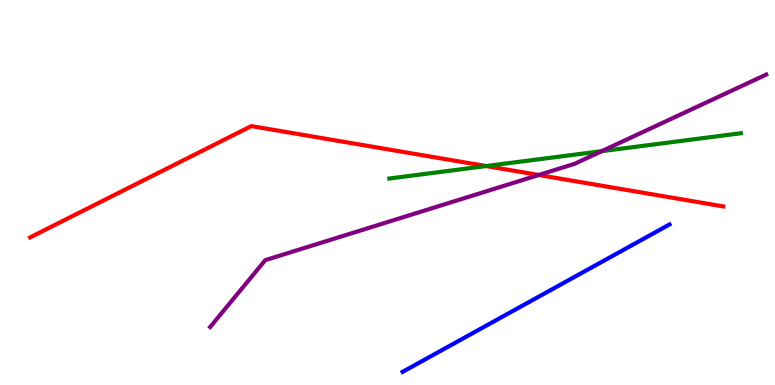[{'lines': ['blue', 'red'], 'intersections': []}, {'lines': ['green', 'red'], 'intersections': [{'x': 6.27, 'y': 5.69}]}, {'lines': ['purple', 'red'], 'intersections': [{'x': 6.95, 'y': 5.45}]}, {'lines': ['blue', 'green'], 'intersections': []}, {'lines': ['blue', 'purple'], 'intersections': []}, {'lines': ['green', 'purple'], 'intersections': [{'x': 7.76, 'y': 6.07}]}]